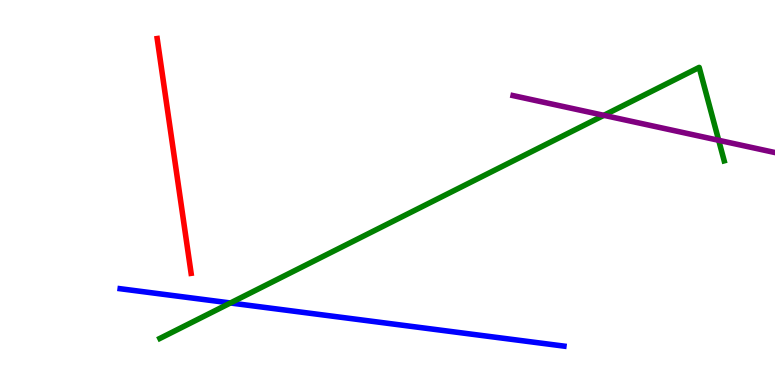[{'lines': ['blue', 'red'], 'intersections': []}, {'lines': ['green', 'red'], 'intersections': []}, {'lines': ['purple', 'red'], 'intersections': []}, {'lines': ['blue', 'green'], 'intersections': [{'x': 2.97, 'y': 2.13}]}, {'lines': ['blue', 'purple'], 'intersections': []}, {'lines': ['green', 'purple'], 'intersections': [{'x': 7.79, 'y': 7.0}, {'x': 9.27, 'y': 6.36}]}]